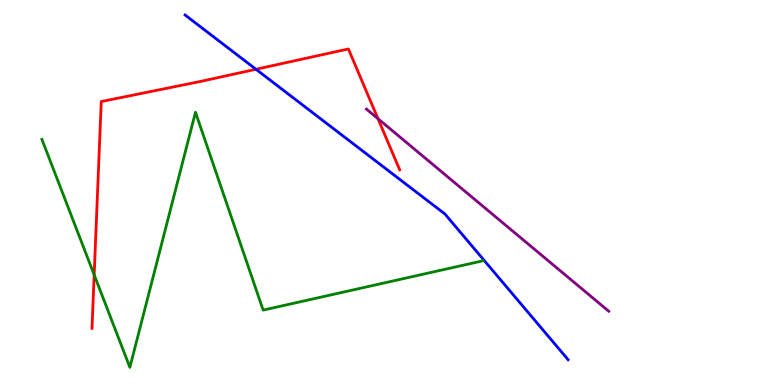[{'lines': ['blue', 'red'], 'intersections': [{'x': 3.3, 'y': 8.2}]}, {'lines': ['green', 'red'], 'intersections': [{'x': 1.22, 'y': 2.86}]}, {'lines': ['purple', 'red'], 'intersections': [{'x': 4.88, 'y': 6.92}]}, {'lines': ['blue', 'green'], 'intersections': []}, {'lines': ['blue', 'purple'], 'intersections': []}, {'lines': ['green', 'purple'], 'intersections': []}]